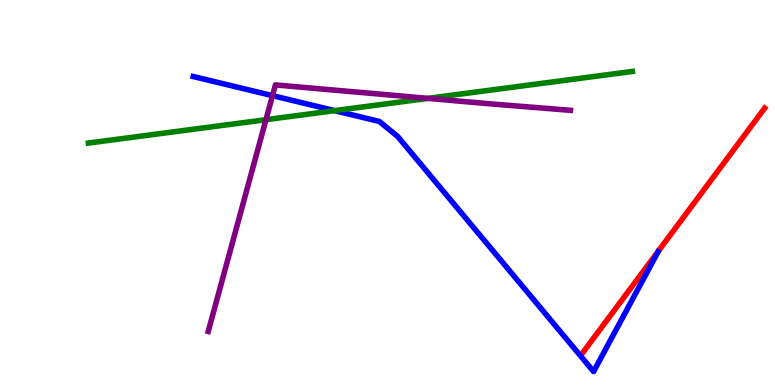[{'lines': ['blue', 'red'], 'intersections': []}, {'lines': ['green', 'red'], 'intersections': []}, {'lines': ['purple', 'red'], 'intersections': []}, {'lines': ['blue', 'green'], 'intersections': [{'x': 4.32, 'y': 7.13}]}, {'lines': ['blue', 'purple'], 'intersections': [{'x': 3.52, 'y': 7.52}]}, {'lines': ['green', 'purple'], 'intersections': [{'x': 3.43, 'y': 6.89}, {'x': 5.52, 'y': 7.45}]}]